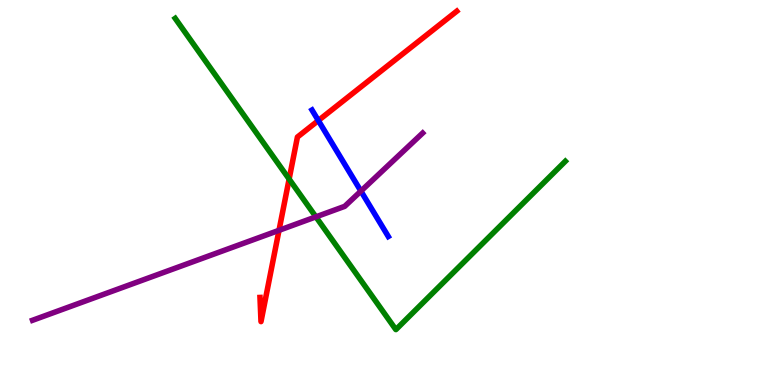[{'lines': ['blue', 'red'], 'intersections': [{'x': 4.11, 'y': 6.87}]}, {'lines': ['green', 'red'], 'intersections': [{'x': 3.73, 'y': 5.35}]}, {'lines': ['purple', 'red'], 'intersections': [{'x': 3.6, 'y': 4.02}]}, {'lines': ['blue', 'green'], 'intersections': []}, {'lines': ['blue', 'purple'], 'intersections': [{'x': 4.66, 'y': 5.04}]}, {'lines': ['green', 'purple'], 'intersections': [{'x': 4.08, 'y': 4.37}]}]